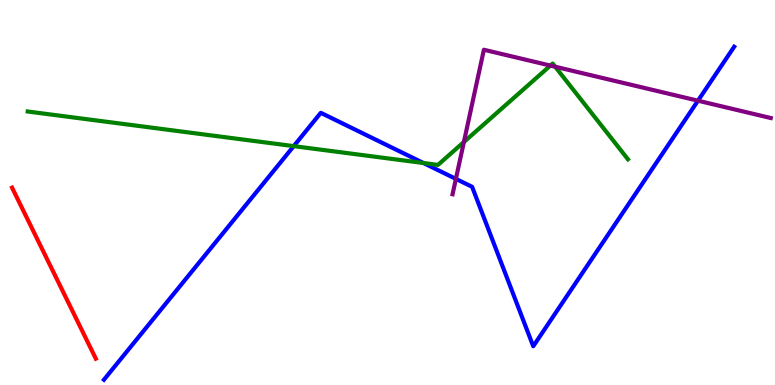[{'lines': ['blue', 'red'], 'intersections': []}, {'lines': ['green', 'red'], 'intersections': []}, {'lines': ['purple', 'red'], 'intersections': []}, {'lines': ['blue', 'green'], 'intersections': [{'x': 3.79, 'y': 6.2}, {'x': 5.46, 'y': 5.77}]}, {'lines': ['blue', 'purple'], 'intersections': [{'x': 5.88, 'y': 5.35}, {'x': 9.01, 'y': 7.38}]}, {'lines': ['green', 'purple'], 'intersections': [{'x': 5.99, 'y': 6.31}, {'x': 7.1, 'y': 8.3}, {'x': 7.16, 'y': 8.27}]}]